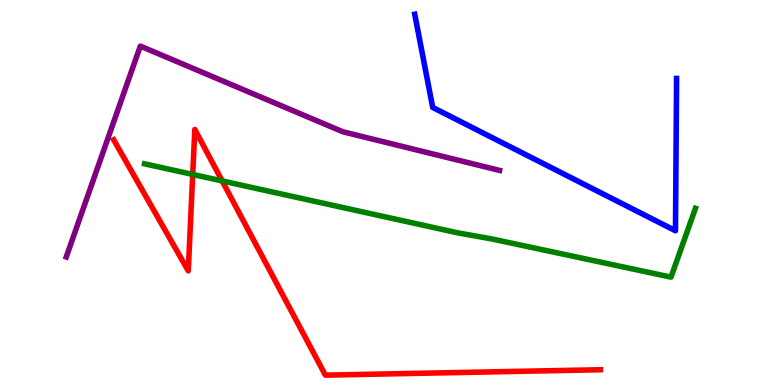[{'lines': ['blue', 'red'], 'intersections': []}, {'lines': ['green', 'red'], 'intersections': [{'x': 2.49, 'y': 5.47}, {'x': 2.87, 'y': 5.3}]}, {'lines': ['purple', 'red'], 'intersections': []}, {'lines': ['blue', 'green'], 'intersections': []}, {'lines': ['blue', 'purple'], 'intersections': []}, {'lines': ['green', 'purple'], 'intersections': []}]